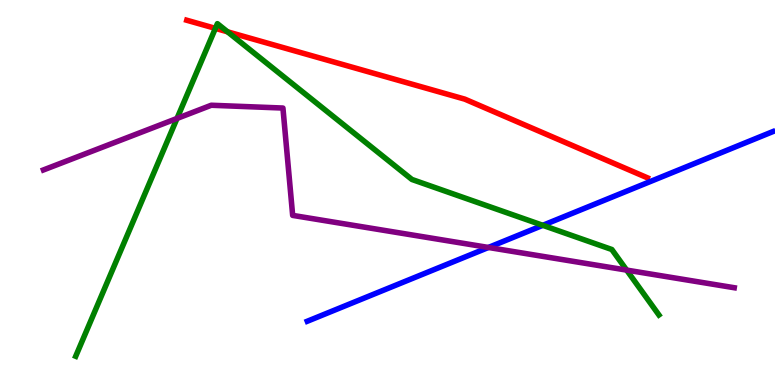[{'lines': ['blue', 'red'], 'intersections': []}, {'lines': ['green', 'red'], 'intersections': [{'x': 2.78, 'y': 9.26}, {'x': 2.94, 'y': 9.17}]}, {'lines': ['purple', 'red'], 'intersections': []}, {'lines': ['blue', 'green'], 'intersections': [{'x': 7.0, 'y': 4.15}]}, {'lines': ['blue', 'purple'], 'intersections': [{'x': 6.3, 'y': 3.57}]}, {'lines': ['green', 'purple'], 'intersections': [{'x': 2.28, 'y': 6.92}, {'x': 8.09, 'y': 2.98}]}]